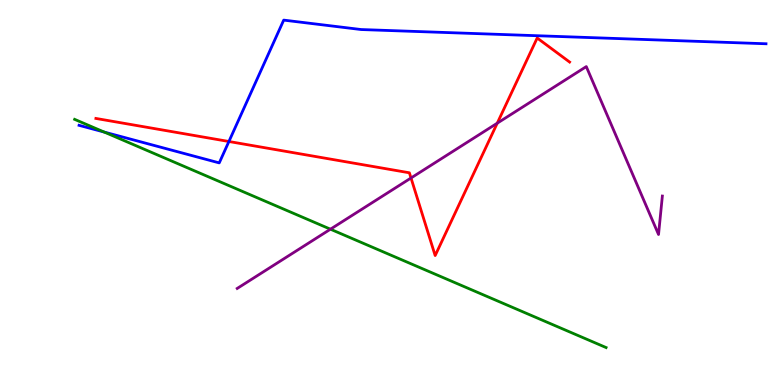[{'lines': ['blue', 'red'], 'intersections': [{'x': 2.95, 'y': 6.32}]}, {'lines': ['green', 'red'], 'intersections': []}, {'lines': ['purple', 'red'], 'intersections': [{'x': 5.3, 'y': 5.38}, {'x': 6.42, 'y': 6.8}]}, {'lines': ['blue', 'green'], 'intersections': [{'x': 1.34, 'y': 6.57}]}, {'lines': ['blue', 'purple'], 'intersections': []}, {'lines': ['green', 'purple'], 'intersections': [{'x': 4.26, 'y': 4.05}]}]